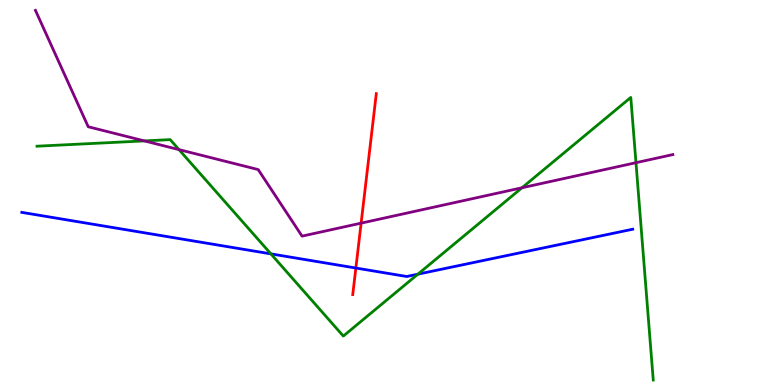[{'lines': ['blue', 'red'], 'intersections': [{'x': 4.59, 'y': 3.04}]}, {'lines': ['green', 'red'], 'intersections': []}, {'lines': ['purple', 'red'], 'intersections': [{'x': 4.66, 'y': 4.2}]}, {'lines': ['blue', 'green'], 'intersections': [{'x': 3.5, 'y': 3.41}, {'x': 5.39, 'y': 2.88}]}, {'lines': ['blue', 'purple'], 'intersections': []}, {'lines': ['green', 'purple'], 'intersections': [{'x': 1.86, 'y': 6.34}, {'x': 2.31, 'y': 6.11}, {'x': 6.74, 'y': 5.12}, {'x': 8.21, 'y': 5.77}]}]